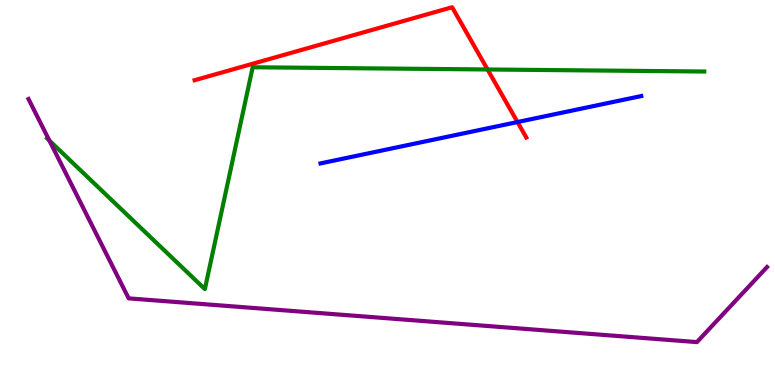[{'lines': ['blue', 'red'], 'intersections': [{'x': 6.68, 'y': 6.83}]}, {'lines': ['green', 'red'], 'intersections': [{'x': 6.29, 'y': 8.2}]}, {'lines': ['purple', 'red'], 'intersections': []}, {'lines': ['blue', 'green'], 'intersections': []}, {'lines': ['blue', 'purple'], 'intersections': []}, {'lines': ['green', 'purple'], 'intersections': [{'x': 0.637, 'y': 6.35}]}]